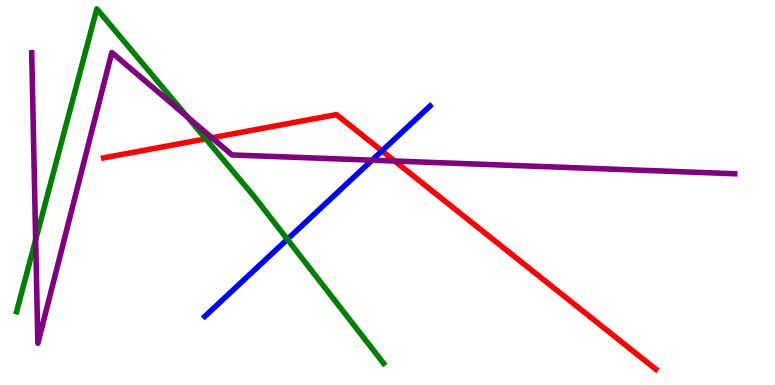[{'lines': ['blue', 'red'], 'intersections': [{'x': 4.93, 'y': 6.08}]}, {'lines': ['green', 'red'], 'intersections': [{'x': 2.66, 'y': 6.39}]}, {'lines': ['purple', 'red'], 'intersections': [{'x': 2.73, 'y': 6.42}, {'x': 5.09, 'y': 5.82}]}, {'lines': ['blue', 'green'], 'intersections': [{'x': 3.71, 'y': 3.78}]}, {'lines': ['blue', 'purple'], 'intersections': [{'x': 4.8, 'y': 5.84}]}, {'lines': ['green', 'purple'], 'intersections': [{'x': 0.46, 'y': 3.77}, {'x': 2.42, 'y': 6.96}]}]